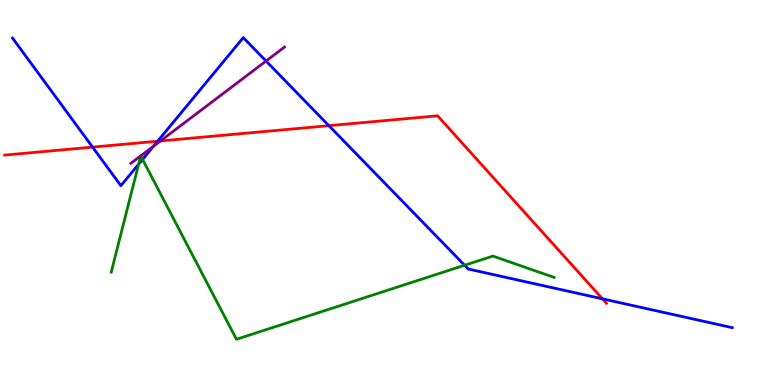[{'lines': ['blue', 'red'], 'intersections': [{'x': 1.19, 'y': 6.18}, {'x': 2.03, 'y': 6.33}, {'x': 4.24, 'y': 6.74}, {'x': 7.77, 'y': 2.24}]}, {'lines': ['green', 'red'], 'intersections': []}, {'lines': ['purple', 'red'], 'intersections': [{'x': 2.07, 'y': 6.34}]}, {'lines': ['blue', 'green'], 'intersections': [{'x': 1.79, 'y': 5.73}, {'x': 1.84, 'y': 5.86}, {'x': 5.99, 'y': 3.11}]}, {'lines': ['blue', 'purple'], 'intersections': [{'x': 1.98, 'y': 6.2}, {'x': 3.43, 'y': 8.41}]}, {'lines': ['green', 'purple'], 'intersections': []}]